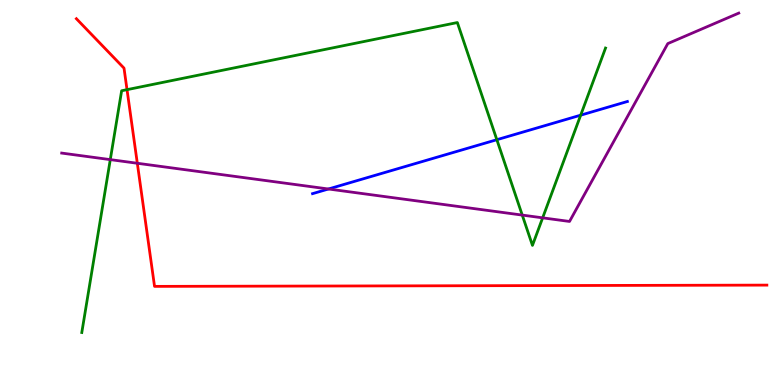[{'lines': ['blue', 'red'], 'intersections': []}, {'lines': ['green', 'red'], 'intersections': [{'x': 1.64, 'y': 7.67}]}, {'lines': ['purple', 'red'], 'intersections': [{'x': 1.77, 'y': 5.76}]}, {'lines': ['blue', 'green'], 'intersections': [{'x': 6.41, 'y': 6.37}, {'x': 7.49, 'y': 7.01}]}, {'lines': ['blue', 'purple'], 'intersections': [{'x': 4.24, 'y': 5.09}]}, {'lines': ['green', 'purple'], 'intersections': [{'x': 1.42, 'y': 5.85}, {'x': 6.74, 'y': 4.41}, {'x': 7.0, 'y': 4.34}]}]